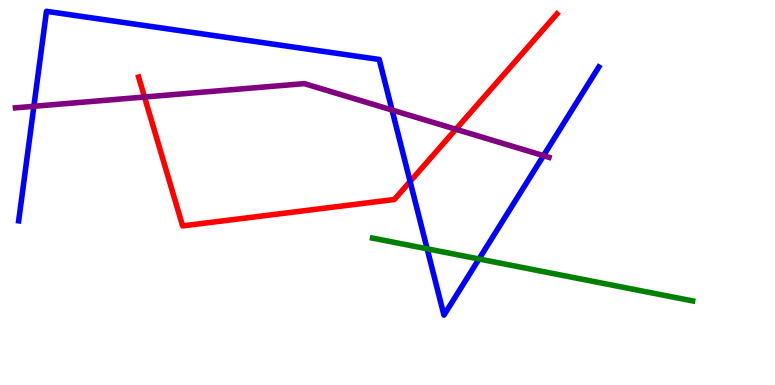[{'lines': ['blue', 'red'], 'intersections': [{'x': 5.29, 'y': 5.29}]}, {'lines': ['green', 'red'], 'intersections': []}, {'lines': ['purple', 'red'], 'intersections': [{'x': 1.86, 'y': 7.48}, {'x': 5.88, 'y': 6.64}]}, {'lines': ['blue', 'green'], 'intersections': [{'x': 5.51, 'y': 3.54}, {'x': 6.18, 'y': 3.27}]}, {'lines': ['blue', 'purple'], 'intersections': [{'x': 0.437, 'y': 7.24}, {'x': 5.06, 'y': 7.14}, {'x': 7.01, 'y': 5.96}]}, {'lines': ['green', 'purple'], 'intersections': []}]